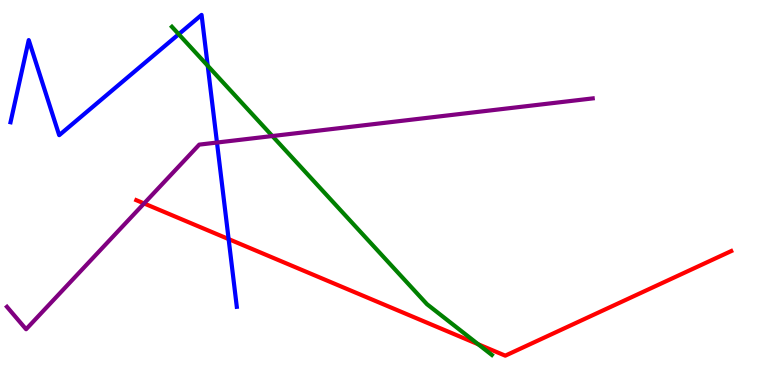[{'lines': ['blue', 'red'], 'intersections': [{'x': 2.95, 'y': 3.79}]}, {'lines': ['green', 'red'], 'intersections': [{'x': 6.17, 'y': 1.06}]}, {'lines': ['purple', 'red'], 'intersections': [{'x': 1.86, 'y': 4.72}]}, {'lines': ['blue', 'green'], 'intersections': [{'x': 2.31, 'y': 9.11}, {'x': 2.68, 'y': 8.29}]}, {'lines': ['blue', 'purple'], 'intersections': [{'x': 2.8, 'y': 6.3}]}, {'lines': ['green', 'purple'], 'intersections': [{'x': 3.51, 'y': 6.47}]}]